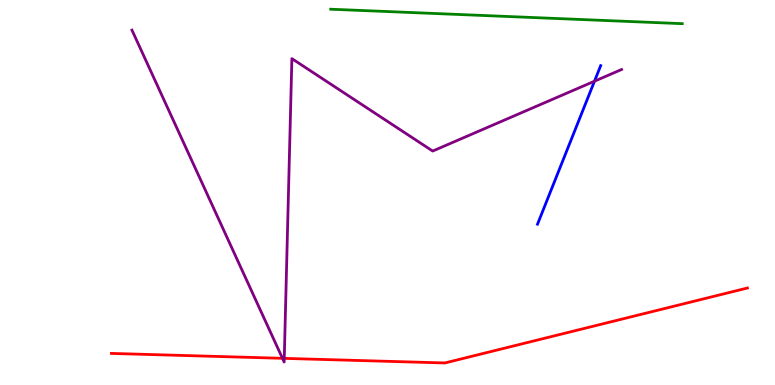[{'lines': ['blue', 'red'], 'intersections': []}, {'lines': ['green', 'red'], 'intersections': []}, {'lines': ['purple', 'red'], 'intersections': [{'x': 3.64, 'y': 0.693}, {'x': 3.67, 'y': 0.692}]}, {'lines': ['blue', 'green'], 'intersections': []}, {'lines': ['blue', 'purple'], 'intersections': [{'x': 7.67, 'y': 7.89}]}, {'lines': ['green', 'purple'], 'intersections': []}]